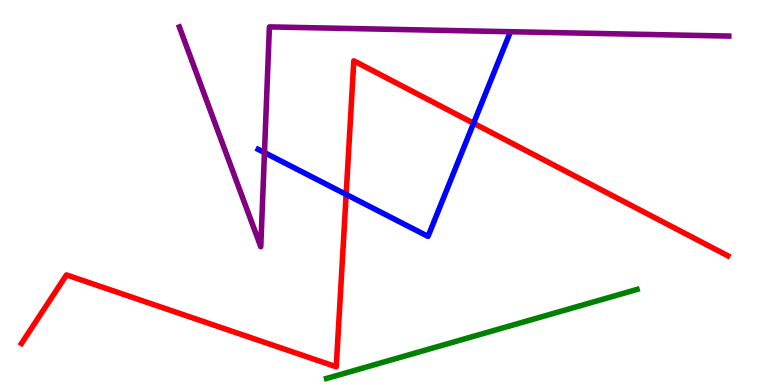[{'lines': ['blue', 'red'], 'intersections': [{'x': 4.47, 'y': 4.95}, {'x': 6.11, 'y': 6.8}]}, {'lines': ['green', 'red'], 'intersections': []}, {'lines': ['purple', 'red'], 'intersections': []}, {'lines': ['blue', 'green'], 'intersections': []}, {'lines': ['blue', 'purple'], 'intersections': [{'x': 3.41, 'y': 6.04}]}, {'lines': ['green', 'purple'], 'intersections': []}]